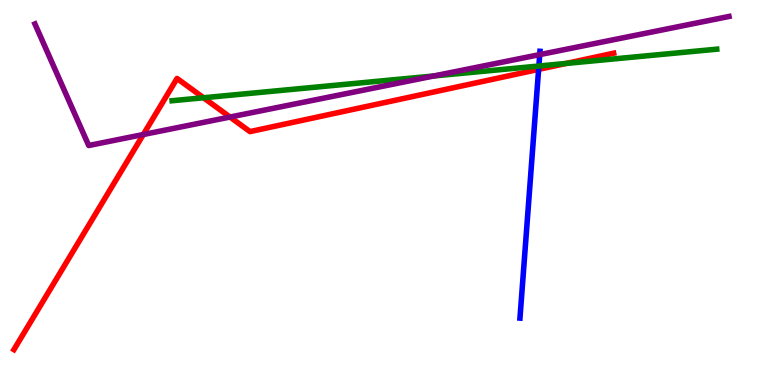[{'lines': ['blue', 'red'], 'intersections': [{'x': 6.95, 'y': 8.2}]}, {'lines': ['green', 'red'], 'intersections': [{'x': 2.63, 'y': 7.46}, {'x': 7.31, 'y': 8.35}]}, {'lines': ['purple', 'red'], 'intersections': [{'x': 1.85, 'y': 6.51}, {'x': 2.97, 'y': 6.96}]}, {'lines': ['blue', 'green'], 'intersections': [{'x': 6.95, 'y': 8.29}]}, {'lines': ['blue', 'purple'], 'intersections': [{'x': 6.96, 'y': 8.58}]}, {'lines': ['green', 'purple'], 'intersections': [{'x': 5.6, 'y': 8.03}]}]